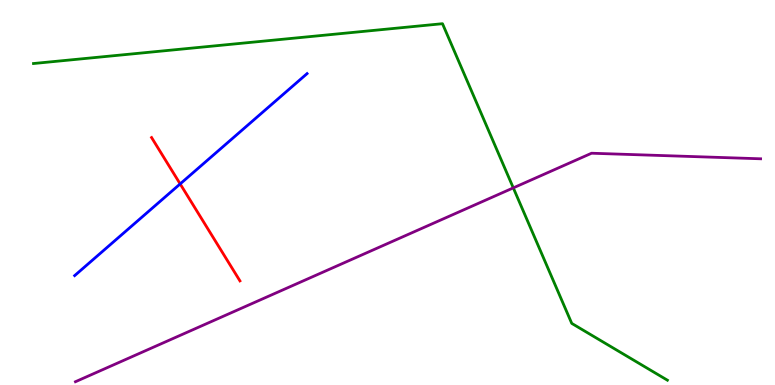[{'lines': ['blue', 'red'], 'intersections': [{'x': 2.32, 'y': 5.22}]}, {'lines': ['green', 'red'], 'intersections': []}, {'lines': ['purple', 'red'], 'intersections': []}, {'lines': ['blue', 'green'], 'intersections': []}, {'lines': ['blue', 'purple'], 'intersections': []}, {'lines': ['green', 'purple'], 'intersections': [{'x': 6.62, 'y': 5.12}]}]